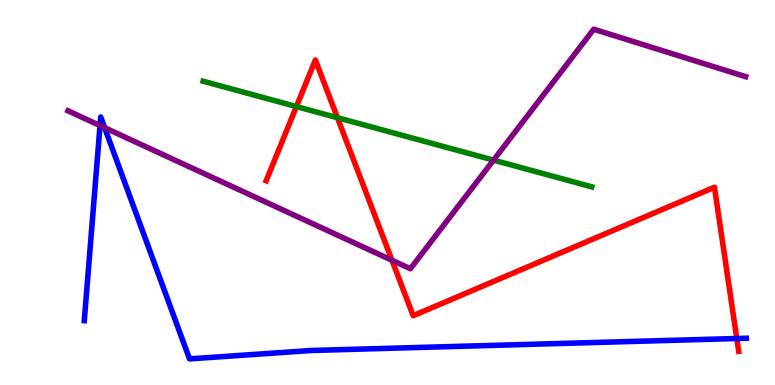[{'lines': ['blue', 'red'], 'intersections': [{'x': 9.51, 'y': 1.21}]}, {'lines': ['green', 'red'], 'intersections': [{'x': 3.82, 'y': 7.23}, {'x': 4.35, 'y': 6.94}]}, {'lines': ['purple', 'red'], 'intersections': [{'x': 5.06, 'y': 3.24}]}, {'lines': ['blue', 'green'], 'intersections': []}, {'lines': ['blue', 'purple'], 'intersections': [{'x': 1.29, 'y': 6.74}, {'x': 1.35, 'y': 6.68}]}, {'lines': ['green', 'purple'], 'intersections': [{'x': 6.37, 'y': 5.84}]}]